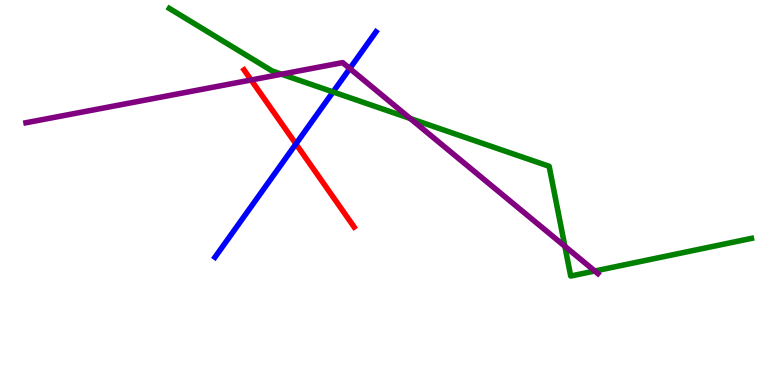[{'lines': ['blue', 'red'], 'intersections': [{'x': 3.82, 'y': 6.26}]}, {'lines': ['green', 'red'], 'intersections': []}, {'lines': ['purple', 'red'], 'intersections': [{'x': 3.24, 'y': 7.92}]}, {'lines': ['blue', 'green'], 'intersections': [{'x': 4.3, 'y': 7.61}]}, {'lines': ['blue', 'purple'], 'intersections': [{'x': 4.51, 'y': 8.22}]}, {'lines': ['green', 'purple'], 'intersections': [{'x': 3.63, 'y': 8.07}, {'x': 5.29, 'y': 6.92}, {'x': 7.29, 'y': 3.6}, {'x': 7.67, 'y': 2.96}]}]